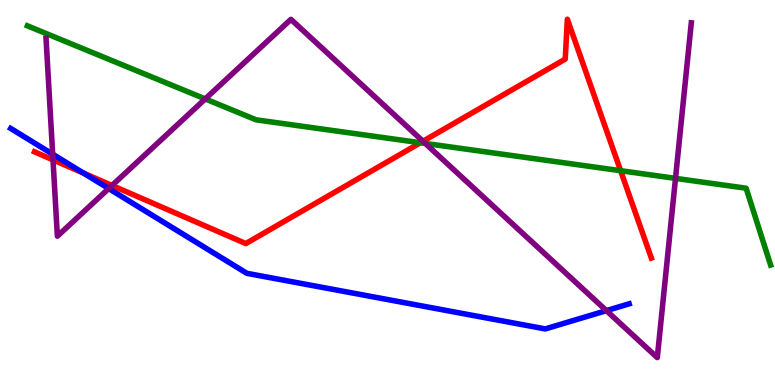[{'lines': ['blue', 'red'], 'intersections': [{'x': 1.08, 'y': 5.5}]}, {'lines': ['green', 'red'], 'intersections': [{'x': 5.42, 'y': 6.29}, {'x': 8.01, 'y': 5.57}]}, {'lines': ['purple', 'red'], 'intersections': [{'x': 0.684, 'y': 5.85}, {'x': 1.45, 'y': 5.18}, {'x': 5.46, 'y': 6.33}]}, {'lines': ['blue', 'green'], 'intersections': []}, {'lines': ['blue', 'purple'], 'intersections': [{'x': 0.68, 'y': 6.0}, {'x': 1.4, 'y': 5.1}, {'x': 7.82, 'y': 1.93}]}, {'lines': ['green', 'purple'], 'intersections': [{'x': 2.65, 'y': 7.43}, {'x': 5.49, 'y': 6.27}, {'x': 8.72, 'y': 5.37}]}]